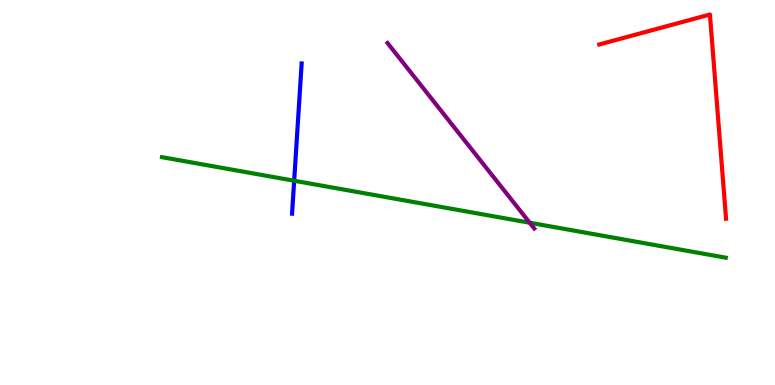[{'lines': ['blue', 'red'], 'intersections': []}, {'lines': ['green', 'red'], 'intersections': []}, {'lines': ['purple', 'red'], 'intersections': []}, {'lines': ['blue', 'green'], 'intersections': [{'x': 3.8, 'y': 5.31}]}, {'lines': ['blue', 'purple'], 'intersections': []}, {'lines': ['green', 'purple'], 'intersections': [{'x': 6.83, 'y': 4.21}]}]